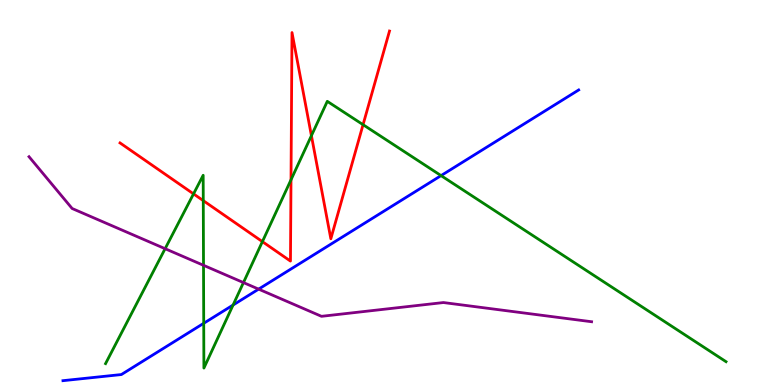[{'lines': ['blue', 'red'], 'intersections': []}, {'lines': ['green', 'red'], 'intersections': [{'x': 2.5, 'y': 4.96}, {'x': 2.62, 'y': 4.79}, {'x': 3.39, 'y': 3.72}, {'x': 3.75, 'y': 5.33}, {'x': 4.02, 'y': 6.48}, {'x': 4.68, 'y': 6.76}]}, {'lines': ['purple', 'red'], 'intersections': []}, {'lines': ['blue', 'green'], 'intersections': [{'x': 2.63, 'y': 1.6}, {'x': 3.01, 'y': 2.08}, {'x': 5.69, 'y': 5.44}]}, {'lines': ['blue', 'purple'], 'intersections': [{'x': 3.34, 'y': 2.49}]}, {'lines': ['green', 'purple'], 'intersections': [{'x': 2.13, 'y': 3.54}, {'x': 2.63, 'y': 3.11}, {'x': 3.14, 'y': 2.66}]}]